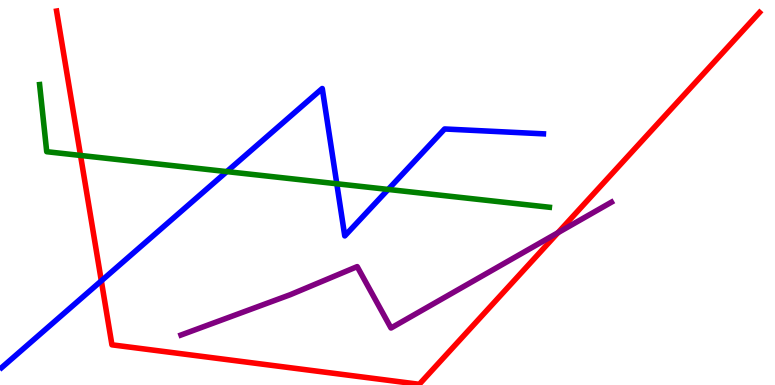[{'lines': ['blue', 'red'], 'intersections': [{'x': 1.31, 'y': 2.71}]}, {'lines': ['green', 'red'], 'intersections': [{'x': 1.04, 'y': 5.96}]}, {'lines': ['purple', 'red'], 'intersections': [{'x': 7.2, 'y': 3.96}]}, {'lines': ['blue', 'green'], 'intersections': [{'x': 2.93, 'y': 5.54}, {'x': 4.35, 'y': 5.23}, {'x': 5.01, 'y': 5.08}]}, {'lines': ['blue', 'purple'], 'intersections': []}, {'lines': ['green', 'purple'], 'intersections': []}]